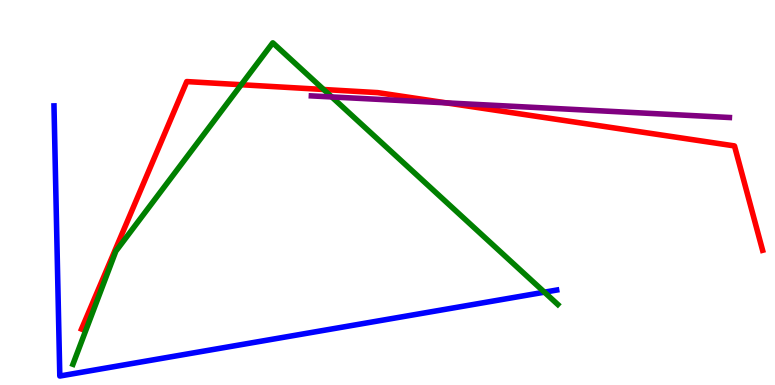[{'lines': ['blue', 'red'], 'intersections': []}, {'lines': ['green', 'red'], 'intersections': [{'x': 3.11, 'y': 7.8}, {'x': 4.18, 'y': 7.68}]}, {'lines': ['purple', 'red'], 'intersections': [{'x': 5.76, 'y': 7.33}]}, {'lines': ['blue', 'green'], 'intersections': [{'x': 7.02, 'y': 2.41}]}, {'lines': ['blue', 'purple'], 'intersections': []}, {'lines': ['green', 'purple'], 'intersections': [{'x': 4.28, 'y': 7.48}]}]